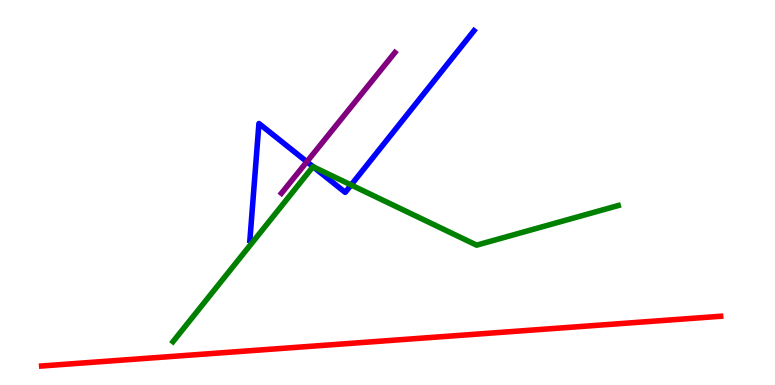[{'lines': ['blue', 'red'], 'intersections': []}, {'lines': ['green', 'red'], 'intersections': []}, {'lines': ['purple', 'red'], 'intersections': []}, {'lines': ['blue', 'green'], 'intersections': [{'x': 4.04, 'y': 5.67}, {'x': 4.53, 'y': 5.2}]}, {'lines': ['blue', 'purple'], 'intersections': [{'x': 3.96, 'y': 5.8}]}, {'lines': ['green', 'purple'], 'intersections': []}]